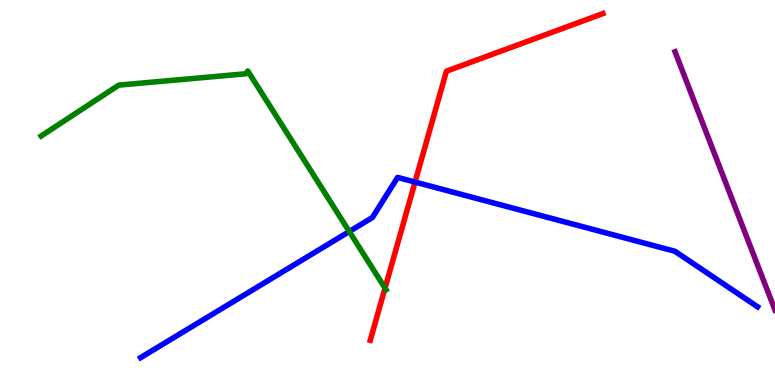[{'lines': ['blue', 'red'], 'intersections': [{'x': 5.36, 'y': 5.27}]}, {'lines': ['green', 'red'], 'intersections': [{'x': 4.97, 'y': 2.52}]}, {'lines': ['purple', 'red'], 'intersections': []}, {'lines': ['blue', 'green'], 'intersections': [{'x': 4.51, 'y': 3.99}]}, {'lines': ['blue', 'purple'], 'intersections': []}, {'lines': ['green', 'purple'], 'intersections': []}]